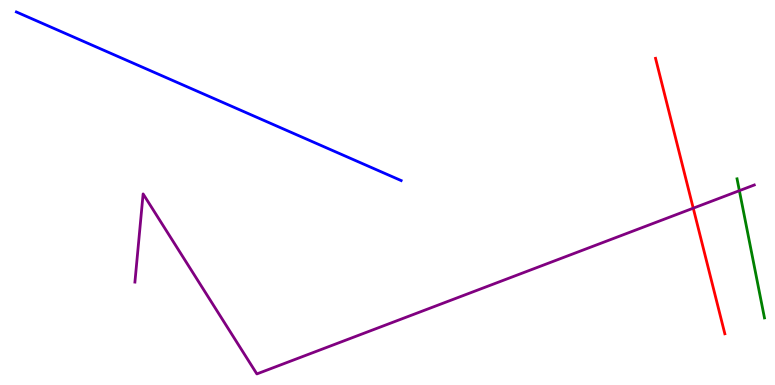[{'lines': ['blue', 'red'], 'intersections': []}, {'lines': ['green', 'red'], 'intersections': []}, {'lines': ['purple', 'red'], 'intersections': [{'x': 8.95, 'y': 4.59}]}, {'lines': ['blue', 'green'], 'intersections': []}, {'lines': ['blue', 'purple'], 'intersections': []}, {'lines': ['green', 'purple'], 'intersections': [{'x': 9.54, 'y': 5.05}]}]